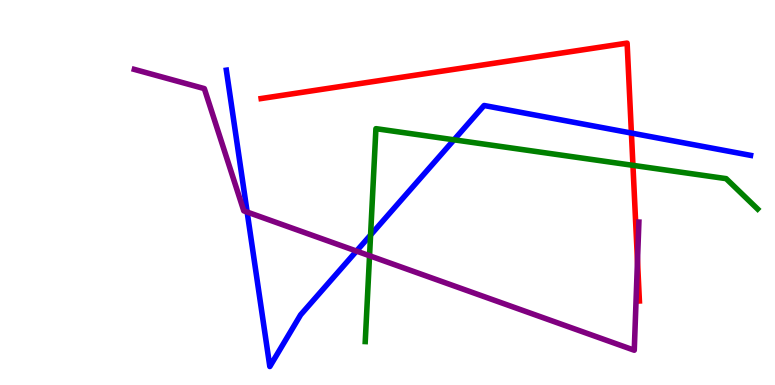[{'lines': ['blue', 'red'], 'intersections': [{'x': 8.15, 'y': 6.54}]}, {'lines': ['green', 'red'], 'intersections': [{'x': 8.17, 'y': 5.71}]}, {'lines': ['purple', 'red'], 'intersections': [{'x': 8.23, 'y': 3.23}]}, {'lines': ['blue', 'green'], 'intersections': [{'x': 4.78, 'y': 3.9}, {'x': 5.86, 'y': 6.37}]}, {'lines': ['blue', 'purple'], 'intersections': [{'x': 3.19, 'y': 4.49}, {'x': 4.6, 'y': 3.48}]}, {'lines': ['green', 'purple'], 'intersections': [{'x': 4.77, 'y': 3.36}]}]